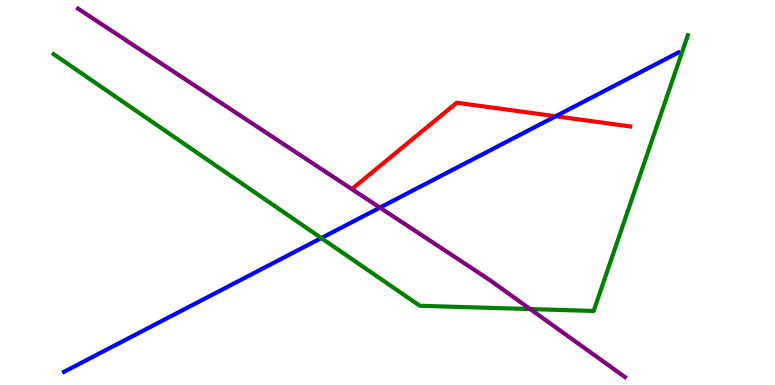[{'lines': ['blue', 'red'], 'intersections': [{'x': 7.17, 'y': 6.98}]}, {'lines': ['green', 'red'], 'intersections': []}, {'lines': ['purple', 'red'], 'intersections': []}, {'lines': ['blue', 'green'], 'intersections': [{'x': 4.15, 'y': 3.82}]}, {'lines': ['blue', 'purple'], 'intersections': [{'x': 4.9, 'y': 4.61}]}, {'lines': ['green', 'purple'], 'intersections': [{'x': 6.84, 'y': 1.97}]}]